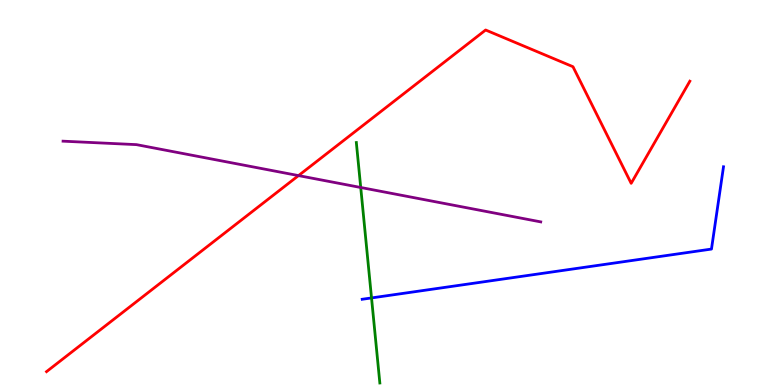[{'lines': ['blue', 'red'], 'intersections': []}, {'lines': ['green', 'red'], 'intersections': []}, {'lines': ['purple', 'red'], 'intersections': [{'x': 3.85, 'y': 5.44}]}, {'lines': ['blue', 'green'], 'intersections': [{'x': 4.79, 'y': 2.26}]}, {'lines': ['blue', 'purple'], 'intersections': []}, {'lines': ['green', 'purple'], 'intersections': [{'x': 4.65, 'y': 5.13}]}]